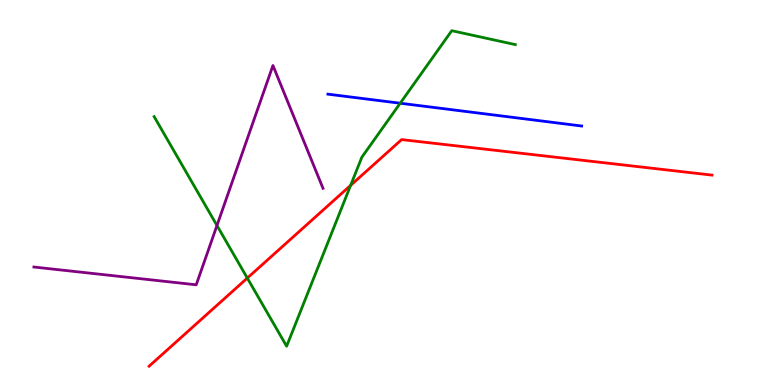[{'lines': ['blue', 'red'], 'intersections': []}, {'lines': ['green', 'red'], 'intersections': [{'x': 3.19, 'y': 2.78}, {'x': 4.52, 'y': 5.19}]}, {'lines': ['purple', 'red'], 'intersections': []}, {'lines': ['blue', 'green'], 'intersections': [{'x': 5.16, 'y': 7.32}]}, {'lines': ['blue', 'purple'], 'intersections': []}, {'lines': ['green', 'purple'], 'intersections': [{'x': 2.8, 'y': 4.14}]}]